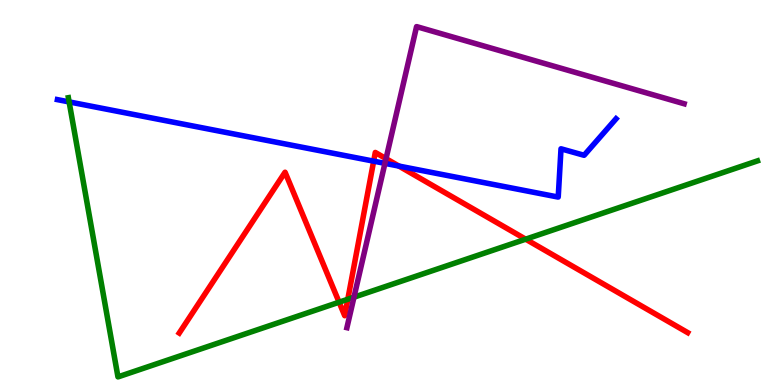[{'lines': ['blue', 'red'], 'intersections': [{'x': 4.82, 'y': 5.81}, {'x': 5.15, 'y': 5.69}]}, {'lines': ['green', 'red'], 'intersections': [{'x': 4.38, 'y': 2.15}, {'x': 4.49, 'y': 2.23}, {'x': 6.78, 'y': 3.79}]}, {'lines': ['purple', 'red'], 'intersections': [{'x': 4.98, 'y': 5.88}]}, {'lines': ['blue', 'green'], 'intersections': [{'x': 0.892, 'y': 7.35}]}, {'lines': ['blue', 'purple'], 'intersections': [{'x': 4.97, 'y': 5.76}]}, {'lines': ['green', 'purple'], 'intersections': [{'x': 4.57, 'y': 2.28}]}]